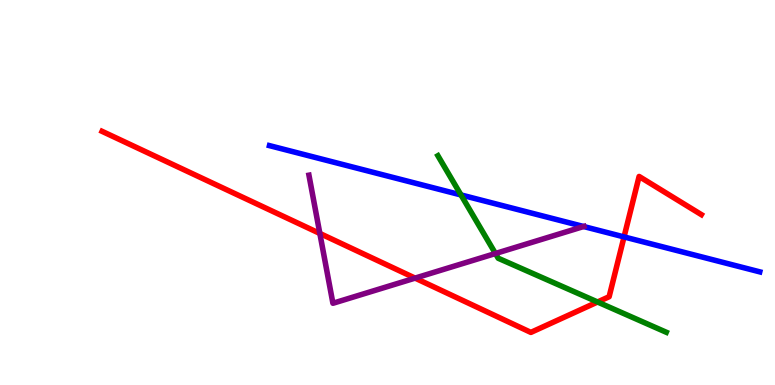[{'lines': ['blue', 'red'], 'intersections': [{'x': 8.05, 'y': 3.85}]}, {'lines': ['green', 'red'], 'intersections': [{'x': 7.71, 'y': 2.16}]}, {'lines': ['purple', 'red'], 'intersections': [{'x': 4.13, 'y': 3.94}, {'x': 5.36, 'y': 2.78}]}, {'lines': ['blue', 'green'], 'intersections': [{'x': 5.95, 'y': 4.94}]}, {'lines': ['blue', 'purple'], 'intersections': [{'x': 7.53, 'y': 4.12}]}, {'lines': ['green', 'purple'], 'intersections': [{'x': 6.39, 'y': 3.42}]}]